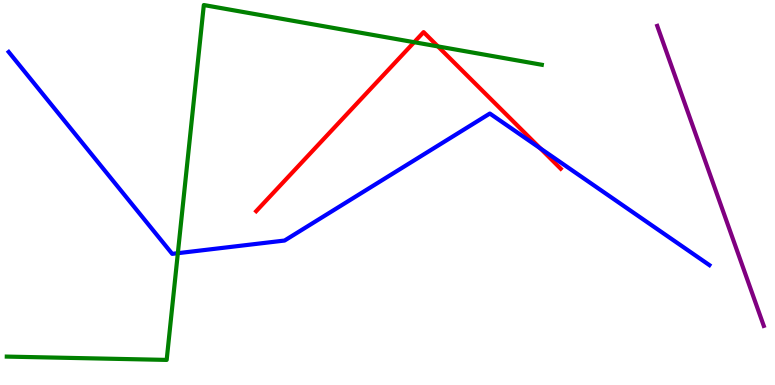[{'lines': ['blue', 'red'], 'intersections': [{'x': 6.97, 'y': 6.15}]}, {'lines': ['green', 'red'], 'intersections': [{'x': 5.34, 'y': 8.9}, {'x': 5.65, 'y': 8.79}]}, {'lines': ['purple', 'red'], 'intersections': []}, {'lines': ['blue', 'green'], 'intersections': [{'x': 2.29, 'y': 3.42}]}, {'lines': ['blue', 'purple'], 'intersections': []}, {'lines': ['green', 'purple'], 'intersections': []}]